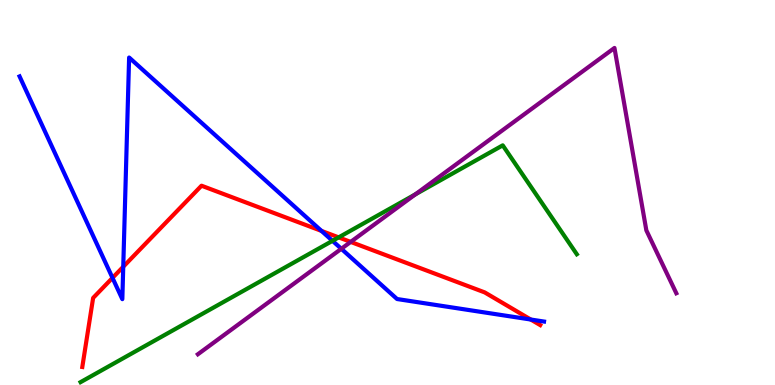[{'lines': ['blue', 'red'], 'intersections': [{'x': 1.45, 'y': 2.78}, {'x': 1.59, 'y': 3.07}, {'x': 4.15, 'y': 4.0}, {'x': 6.85, 'y': 1.7}]}, {'lines': ['green', 'red'], 'intersections': [{'x': 4.37, 'y': 3.83}]}, {'lines': ['purple', 'red'], 'intersections': [{'x': 4.52, 'y': 3.72}]}, {'lines': ['blue', 'green'], 'intersections': [{'x': 4.29, 'y': 3.74}]}, {'lines': ['blue', 'purple'], 'intersections': [{'x': 4.4, 'y': 3.54}]}, {'lines': ['green', 'purple'], 'intersections': [{'x': 5.36, 'y': 4.95}]}]